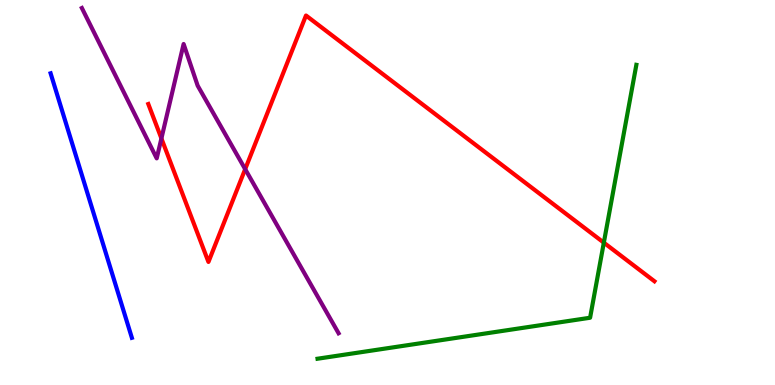[{'lines': ['blue', 'red'], 'intersections': []}, {'lines': ['green', 'red'], 'intersections': [{'x': 7.79, 'y': 3.7}]}, {'lines': ['purple', 'red'], 'intersections': [{'x': 2.08, 'y': 6.4}, {'x': 3.16, 'y': 5.61}]}, {'lines': ['blue', 'green'], 'intersections': []}, {'lines': ['blue', 'purple'], 'intersections': []}, {'lines': ['green', 'purple'], 'intersections': []}]